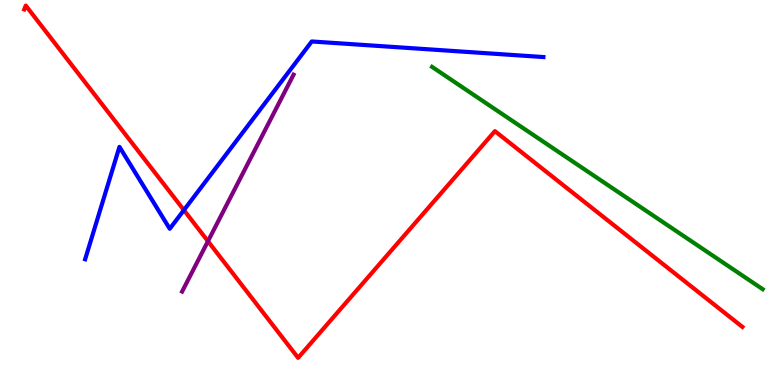[{'lines': ['blue', 'red'], 'intersections': [{'x': 2.37, 'y': 4.54}]}, {'lines': ['green', 'red'], 'intersections': []}, {'lines': ['purple', 'red'], 'intersections': [{'x': 2.68, 'y': 3.73}]}, {'lines': ['blue', 'green'], 'intersections': []}, {'lines': ['blue', 'purple'], 'intersections': []}, {'lines': ['green', 'purple'], 'intersections': []}]